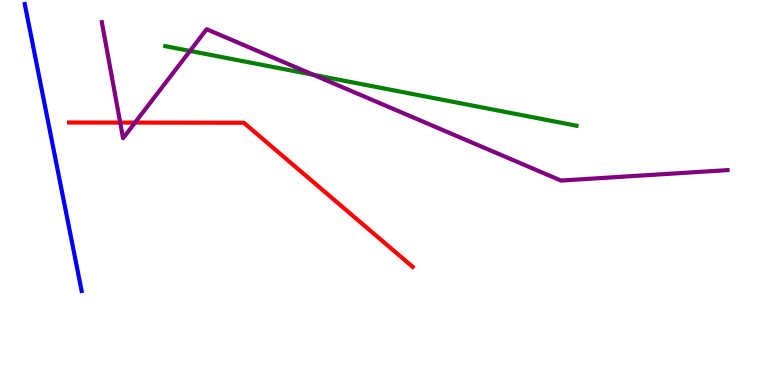[{'lines': ['blue', 'red'], 'intersections': []}, {'lines': ['green', 'red'], 'intersections': []}, {'lines': ['purple', 'red'], 'intersections': [{'x': 1.55, 'y': 6.82}, {'x': 1.74, 'y': 6.82}]}, {'lines': ['blue', 'green'], 'intersections': []}, {'lines': ['blue', 'purple'], 'intersections': []}, {'lines': ['green', 'purple'], 'intersections': [{'x': 2.45, 'y': 8.68}, {'x': 4.04, 'y': 8.06}]}]